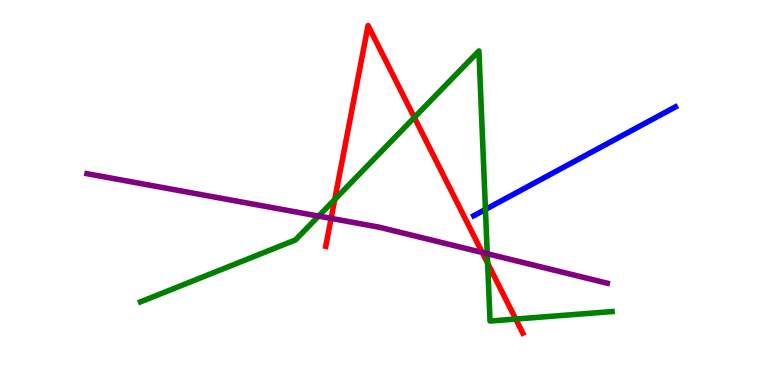[{'lines': ['blue', 'red'], 'intersections': []}, {'lines': ['green', 'red'], 'intersections': [{'x': 4.32, 'y': 4.82}, {'x': 5.35, 'y': 6.95}, {'x': 6.29, 'y': 3.16}, {'x': 6.65, 'y': 1.71}]}, {'lines': ['purple', 'red'], 'intersections': [{'x': 4.27, 'y': 4.33}, {'x': 6.22, 'y': 3.44}]}, {'lines': ['blue', 'green'], 'intersections': [{'x': 6.26, 'y': 4.56}]}, {'lines': ['blue', 'purple'], 'intersections': []}, {'lines': ['green', 'purple'], 'intersections': [{'x': 4.11, 'y': 4.39}, {'x': 6.29, 'y': 3.41}]}]